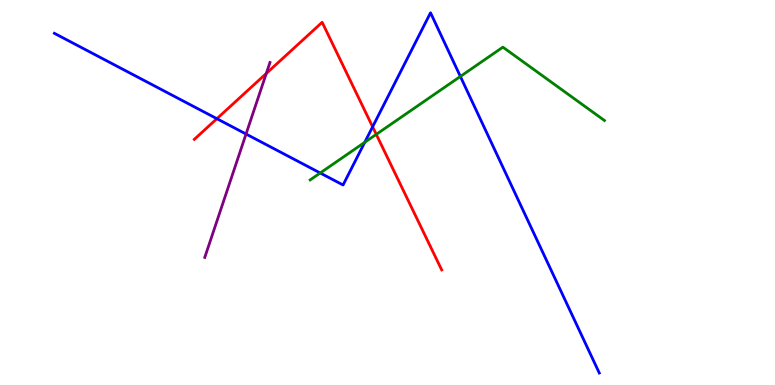[{'lines': ['blue', 'red'], 'intersections': [{'x': 2.8, 'y': 6.92}, {'x': 4.81, 'y': 6.71}]}, {'lines': ['green', 'red'], 'intersections': [{'x': 4.86, 'y': 6.51}]}, {'lines': ['purple', 'red'], 'intersections': [{'x': 3.44, 'y': 8.09}]}, {'lines': ['blue', 'green'], 'intersections': [{'x': 4.13, 'y': 5.51}, {'x': 4.71, 'y': 6.3}, {'x': 5.94, 'y': 8.01}]}, {'lines': ['blue', 'purple'], 'intersections': [{'x': 3.17, 'y': 6.52}]}, {'lines': ['green', 'purple'], 'intersections': []}]